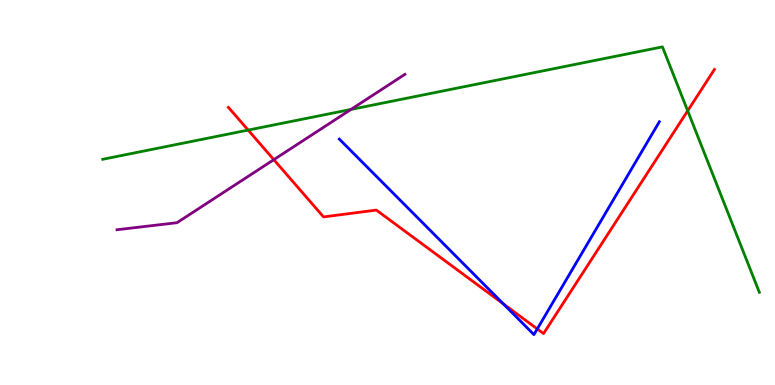[{'lines': ['blue', 'red'], 'intersections': [{'x': 6.49, 'y': 2.11}, {'x': 6.93, 'y': 1.46}]}, {'lines': ['green', 'red'], 'intersections': [{'x': 3.2, 'y': 6.62}, {'x': 8.87, 'y': 7.12}]}, {'lines': ['purple', 'red'], 'intersections': [{'x': 3.53, 'y': 5.85}]}, {'lines': ['blue', 'green'], 'intersections': []}, {'lines': ['blue', 'purple'], 'intersections': []}, {'lines': ['green', 'purple'], 'intersections': [{'x': 4.53, 'y': 7.16}]}]